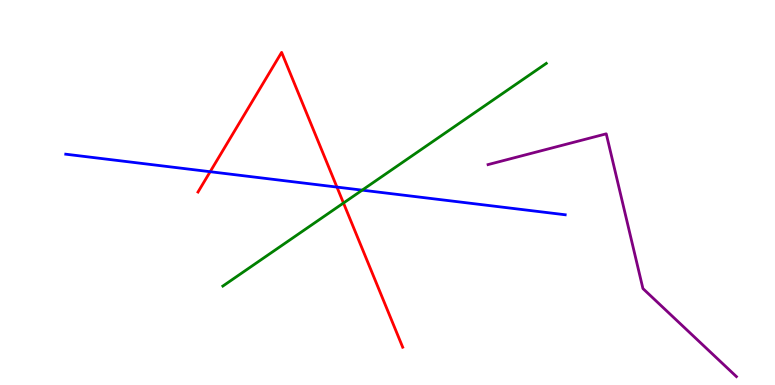[{'lines': ['blue', 'red'], 'intersections': [{'x': 2.71, 'y': 5.54}, {'x': 4.35, 'y': 5.14}]}, {'lines': ['green', 'red'], 'intersections': [{'x': 4.43, 'y': 4.73}]}, {'lines': ['purple', 'red'], 'intersections': []}, {'lines': ['blue', 'green'], 'intersections': [{'x': 4.67, 'y': 5.06}]}, {'lines': ['blue', 'purple'], 'intersections': []}, {'lines': ['green', 'purple'], 'intersections': []}]